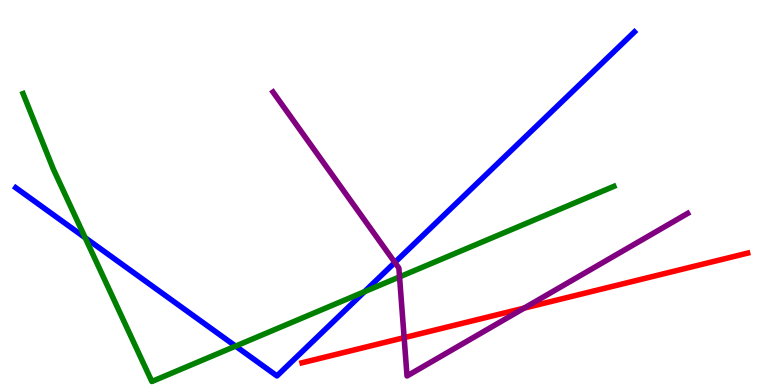[{'lines': ['blue', 'red'], 'intersections': []}, {'lines': ['green', 'red'], 'intersections': []}, {'lines': ['purple', 'red'], 'intersections': [{'x': 5.21, 'y': 1.23}, {'x': 6.76, 'y': 2.0}]}, {'lines': ['blue', 'green'], 'intersections': [{'x': 1.1, 'y': 3.83}, {'x': 3.04, 'y': 1.01}, {'x': 4.7, 'y': 2.42}]}, {'lines': ['blue', 'purple'], 'intersections': [{'x': 5.09, 'y': 3.18}]}, {'lines': ['green', 'purple'], 'intersections': [{'x': 5.16, 'y': 2.81}]}]